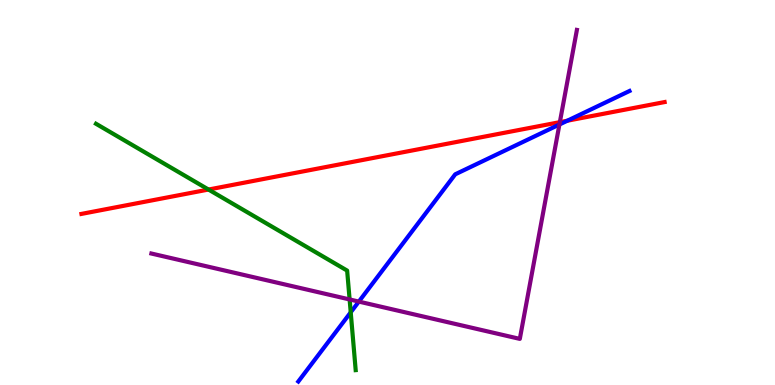[{'lines': ['blue', 'red'], 'intersections': [{'x': 7.32, 'y': 6.86}]}, {'lines': ['green', 'red'], 'intersections': [{'x': 2.69, 'y': 5.08}]}, {'lines': ['purple', 'red'], 'intersections': [{'x': 7.22, 'y': 6.83}]}, {'lines': ['blue', 'green'], 'intersections': [{'x': 4.53, 'y': 1.89}]}, {'lines': ['blue', 'purple'], 'intersections': [{'x': 4.63, 'y': 2.17}, {'x': 7.22, 'y': 6.77}]}, {'lines': ['green', 'purple'], 'intersections': [{'x': 4.51, 'y': 2.22}]}]